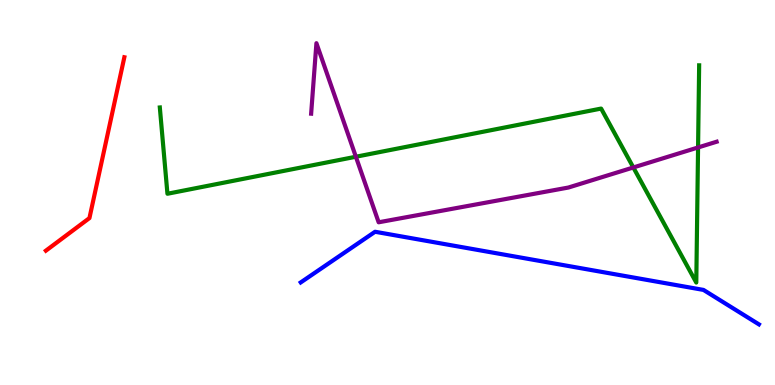[{'lines': ['blue', 'red'], 'intersections': []}, {'lines': ['green', 'red'], 'intersections': []}, {'lines': ['purple', 'red'], 'intersections': []}, {'lines': ['blue', 'green'], 'intersections': []}, {'lines': ['blue', 'purple'], 'intersections': []}, {'lines': ['green', 'purple'], 'intersections': [{'x': 4.59, 'y': 5.93}, {'x': 8.17, 'y': 5.65}, {'x': 9.01, 'y': 6.17}]}]